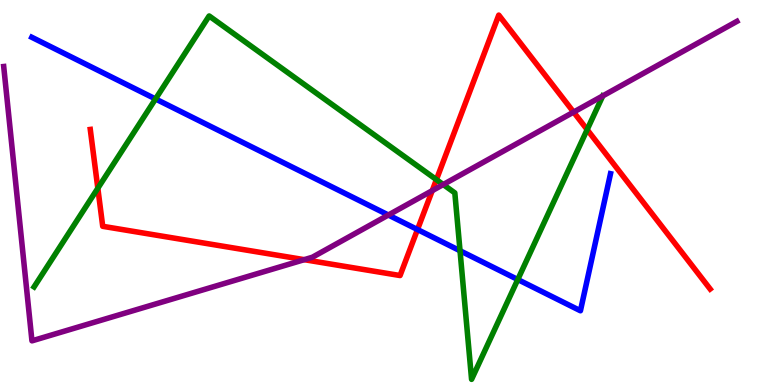[{'lines': ['blue', 'red'], 'intersections': [{'x': 5.39, 'y': 4.04}]}, {'lines': ['green', 'red'], 'intersections': [{'x': 1.26, 'y': 5.11}, {'x': 5.63, 'y': 5.33}, {'x': 7.58, 'y': 6.63}]}, {'lines': ['purple', 'red'], 'intersections': [{'x': 3.93, 'y': 3.26}, {'x': 5.58, 'y': 5.05}, {'x': 7.4, 'y': 7.09}]}, {'lines': ['blue', 'green'], 'intersections': [{'x': 2.01, 'y': 7.43}, {'x': 5.94, 'y': 3.49}, {'x': 6.68, 'y': 2.74}]}, {'lines': ['blue', 'purple'], 'intersections': [{'x': 5.01, 'y': 4.42}]}, {'lines': ['green', 'purple'], 'intersections': [{'x': 5.72, 'y': 5.21}, {'x': 7.78, 'y': 7.51}]}]